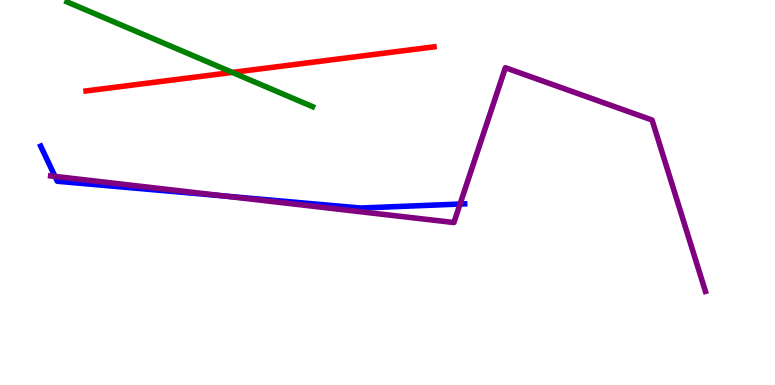[{'lines': ['blue', 'red'], 'intersections': []}, {'lines': ['green', 'red'], 'intersections': [{'x': 3.0, 'y': 8.12}]}, {'lines': ['purple', 'red'], 'intersections': []}, {'lines': ['blue', 'green'], 'intersections': []}, {'lines': ['blue', 'purple'], 'intersections': [{'x': 0.71, 'y': 5.42}, {'x': 2.9, 'y': 4.91}, {'x': 5.94, 'y': 4.7}]}, {'lines': ['green', 'purple'], 'intersections': []}]